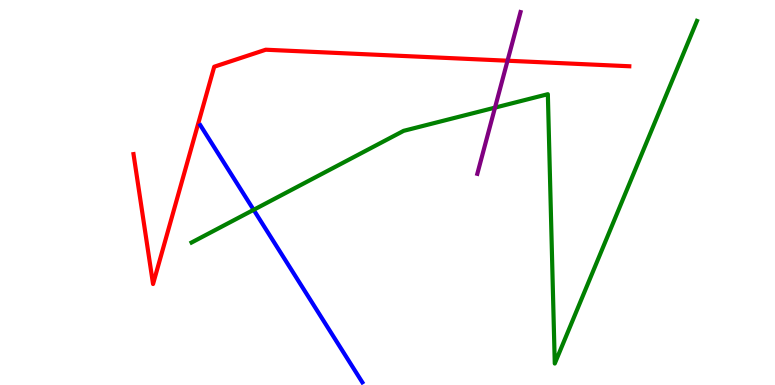[{'lines': ['blue', 'red'], 'intersections': []}, {'lines': ['green', 'red'], 'intersections': []}, {'lines': ['purple', 'red'], 'intersections': [{'x': 6.55, 'y': 8.42}]}, {'lines': ['blue', 'green'], 'intersections': [{'x': 3.27, 'y': 4.55}]}, {'lines': ['blue', 'purple'], 'intersections': []}, {'lines': ['green', 'purple'], 'intersections': [{'x': 6.39, 'y': 7.2}]}]